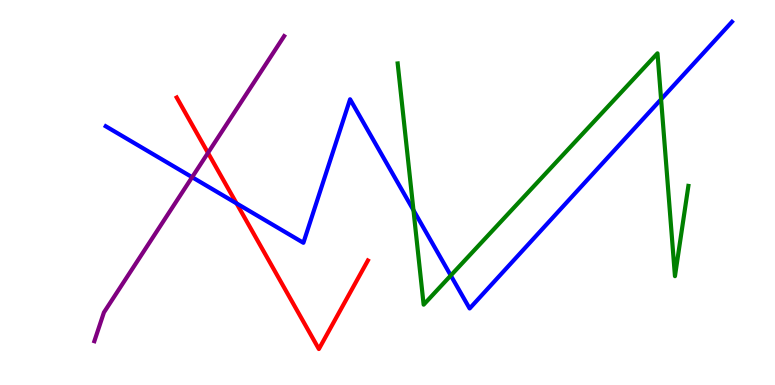[{'lines': ['blue', 'red'], 'intersections': [{'x': 3.05, 'y': 4.72}]}, {'lines': ['green', 'red'], 'intersections': []}, {'lines': ['purple', 'red'], 'intersections': [{'x': 2.68, 'y': 6.03}]}, {'lines': ['blue', 'green'], 'intersections': [{'x': 5.34, 'y': 4.54}, {'x': 5.82, 'y': 2.84}, {'x': 8.53, 'y': 7.42}]}, {'lines': ['blue', 'purple'], 'intersections': [{'x': 2.48, 'y': 5.4}]}, {'lines': ['green', 'purple'], 'intersections': []}]